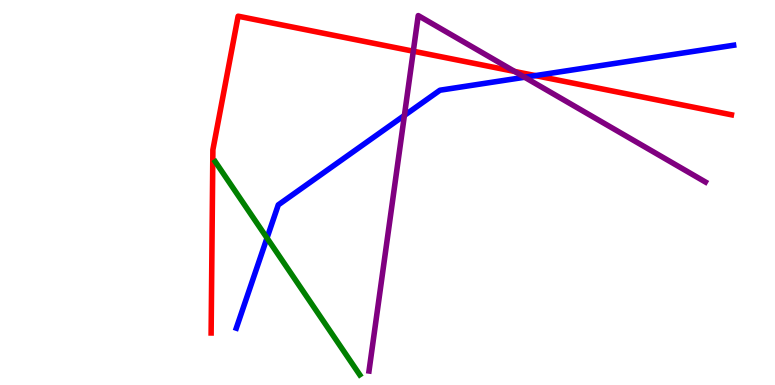[{'lines': ['blue', 'red'], 'intersections': [{'x': 6.91, 'y': 8.04}]}, {'lines': ['green', 'red'], 'intersections': []}, {'lines': ['purple', 'red'], 'intersections': [{'x': 5.33, 'y': 8.67}, {'x': 6.64, 'y': 8.14}]}, {'lines': ['blue', 'green'], 'intersections': [{'x': 3.45, 'y': 3.82}]}, {'lines': ['blue', 'purple'], 'intersections': [{'x': 5.22, 'y': 7.0}, {'x': 6.77, 'y': 7.99}]}, {'lines': ['green', 'purple'], 'intersections': []}]